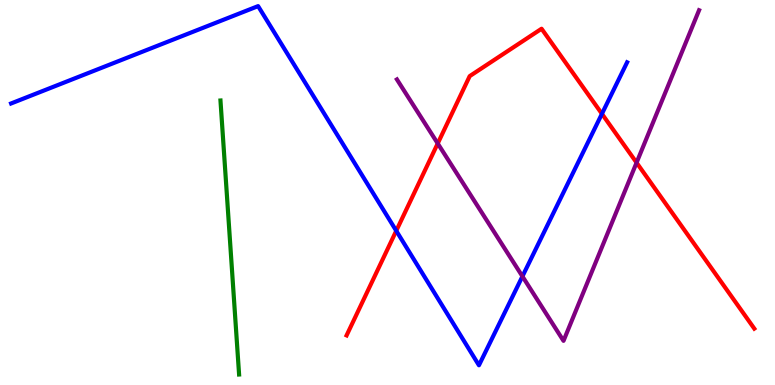[{'lines': ['blue', 'red'], 'intersections': [{'x': 5.11, 'y': 4.01}, {'x': 7.77, 'y': 7.04}]}, {'lines': ['green', 'red'], 'intersections': []}, {'lines': ['purple', 'red'], 'intersections': [{'x': 5.65, 'y': 6.27}, {'x': 8.21, 'y': 5.78}]}, {'lines': ['blue', 'green'], 'intersections': []}, {'lines': ['blue', 'purple'], 'intersections': [{'x': 6.74, 'y': 2.82}]}, {'lines': ['green', 'purple'], 'intersections': []}]